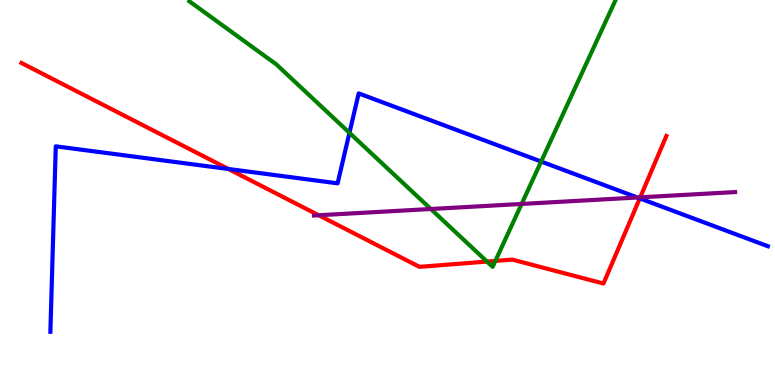[{'lines': ['blue', 'red'], 'intersections': [{'x': 2.95, 'y': 5.61}, {'x': 8.26, 'y': 4.85}]}, {'lines': ['green', 'red'], 'intersections': [{'x': 6.28, 'y': 3.21}, {'x': 6.39, 'y': 3.22}]}, {'lines': ['purple', 'red'], 'intersections': [{'x': 4.11, 'y': 4.41}, {'x': 8.26, 'y': 4.87}]}, {'lines': ['blue', 'green'], 'intersections': [{'x': 4.51, 'y': 6.55}, {'x': 6.98, 'y': 5.8}]}, {'lines': ['blue', 'purple'], 'intersections': [{'x': 8.22, 'y': 4.87}]}, {'lines': ['green', 'purple'], 'intersections': [{'x': 5.56, 'y': 4.57}, {'x': 6.73, 'y': 4.7}]}]